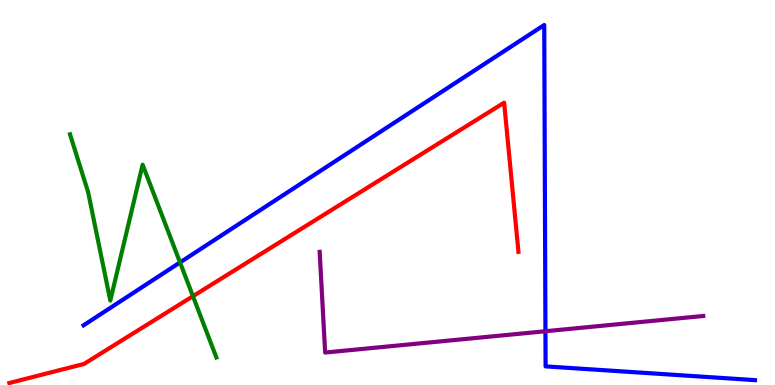[{'lines': ['blue', 'red'], 'intersections': []}, {'lines': ['green', 'red'], 'intersections': [{'x': 2.49, 'y': 2.31}]}, {'lines': ['purple', 'red'], 'intersections': []}, {'lines': ['blue', 'green'], 'intersections': [{'x': 2.32, 'y': 3.18}]}, {'lines': ['blue', 'purple'], 'intersections': [{'x': 7.04, 'y': 1.4}]}, {'lines': ['green', 'purple'], 'intersections': []}]